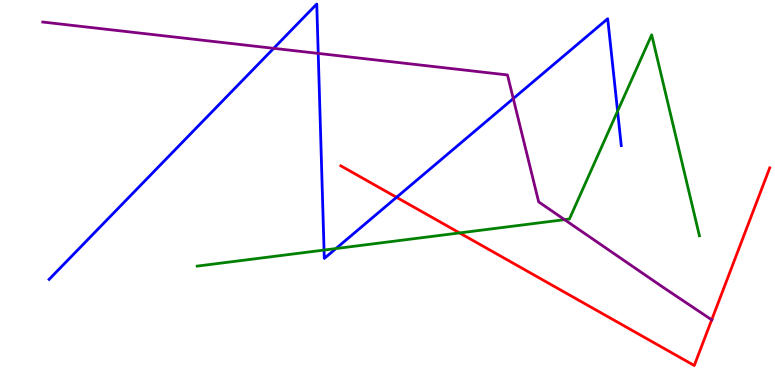[{'lines': ['blue', 'red'], 'intersections': [{'x': 5.12, 'y': 4.87}]}, {'lines': ['green', 'red'], 'intersections': [{'x': 5.93, 'y': 3.95}]}, {'lines': ['purple', 'red'], 'intersections': [{'x': 9.18, 'y': 1.69}]}, {'lines': ['blue', 'green'], 'intersections': [{'x': 4.18, 'y': 3.5}, {'x': 4.33, 'y': 3.54}, {'x': 7.97, 'y': 7.11}]}, {'lines': ['blue', 'purple'], 'intersections': [{'x': 3.53, 'y': 8.74}, {'x': 4.11, 'y': 8.61}, {'x': 6.62, 'y': 7.44}]}, {'lines': ['green', 'purple'], 'intersections': [{'x': 7.28, 'y': 4.29}]}]